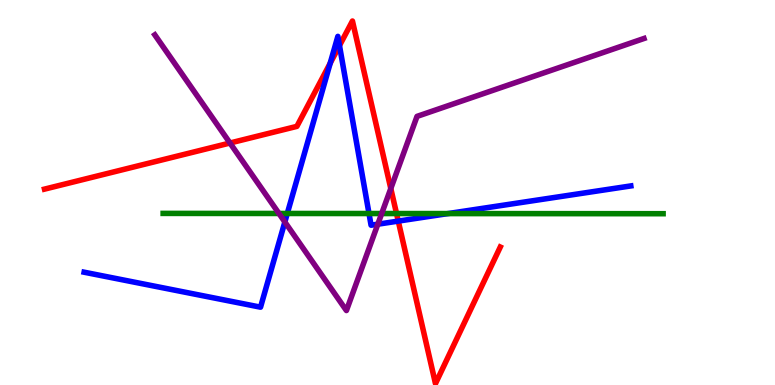[{'lines': ['blue', 'red'], 'intersections': [{'x': 4.26, 'y': 8.36}, {'x': 4.38, 'y': 8.82}, {'x': 5.14, 'y': 4.26}]}, {'lines': ['green', 'red'], 'intersections': [{'x': 5.12, 'y': 4.45}]}, {'lines': ['purple', 'red'], 'intersections': [{'x': 2.97, 'y': 6.29}, {'x': 5.04, 'y': 5.1}]}, {'lines': ['blue', 'green'], 'intersections': [{'x': 3.71, 'y': 4.46}, {'x': 4.76, 'y': 4.45}, {'x': 5.78, 'y': 4.45}]}, {'lines': ['blue', 'purple'], 'intersections': [{'x': 3.68, 'y': 4.23}, {'x': 4.88, 'y': 4.18}]}, {'lines': ['green', 'purple'], 'intersections': [{'x': 3.6, 'y': 4.46}, {'x': 4.93, 'y': 4.45}]}]